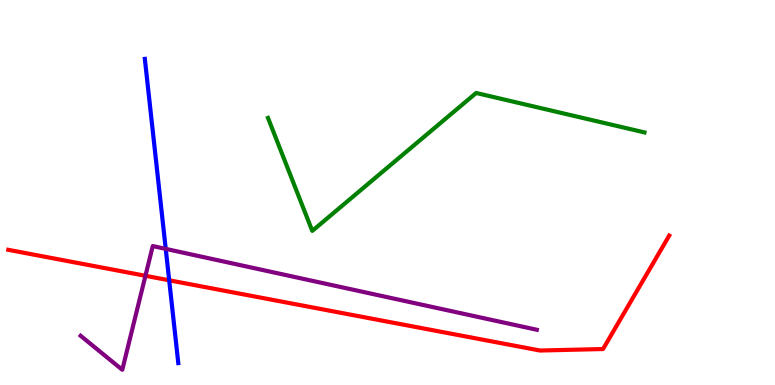[{'lines': ['blue', 'red'], 'intersections': [{'x': 2.18, 'y': 2.72}]}, {'lines': ['green', 'red'], 'intersections': []}, {'lines': ['purple', 'red'], 'intersections': [{'x': 1.88, 'y': 2.84}]}, {'lines': ['blue', 'green'], 'intersections': []}, {'lines': ['blue', 'purple'], 'intersections': [{'x': 2.14, 'y': 3.54}]}, {'lines': ['green', 'purple'], 'intersections': []}]